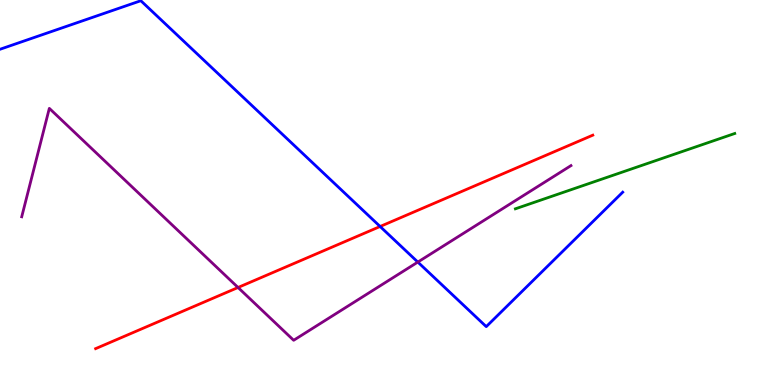[{'lines': ['blue', 'red'], 'intersections': [{'x': 4.9, 'y': 4.12}]}, {'lines': ['green', 'red'], 'intersections': []}, {'lines': ['purple', 'red'], 'intersections': [{'x': 3.07, 'y': 2.53}]}, {'lines': ['blue', 'green'], 'intersections': []}, {'lines': ['blue', 'purple'], 'intersections': [{'x': 5.39, 'y': 3.19}]}, {'lines': ['green', 'purple'], 'intersections': []}]